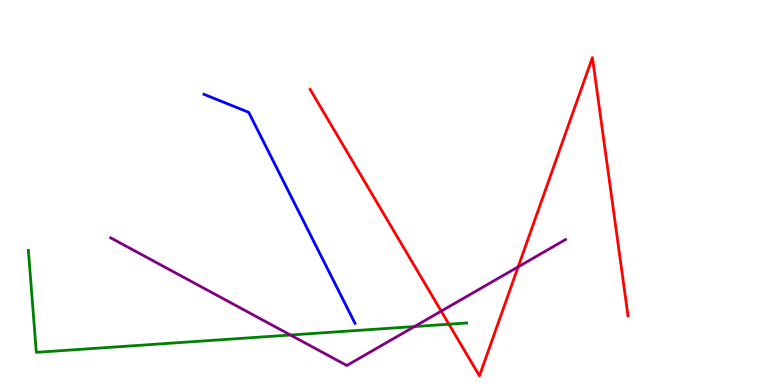[{'lines': ['blue', 'red'], 'intersections': []}, {'lines': ['green', 'red'], 'intersections': [{'x': 5.79, 'y': 1.58}]}, {'lines': ['purple', 'red'], 'intersections': [{'x': 5.69, 'y': 1.92}, {'x': 6.69, 'y': 3.07}]}, {'lines': ['blue', 'green'], 'intersections': []}, {'lines': ['blue', 'purple'], 'intersections': []}, {'lines': ['green', 'purple'], 'intersections': [{'x': 3.75, 'y': 1.3}, {'x': 5.35, 'y': 1.52}]}]